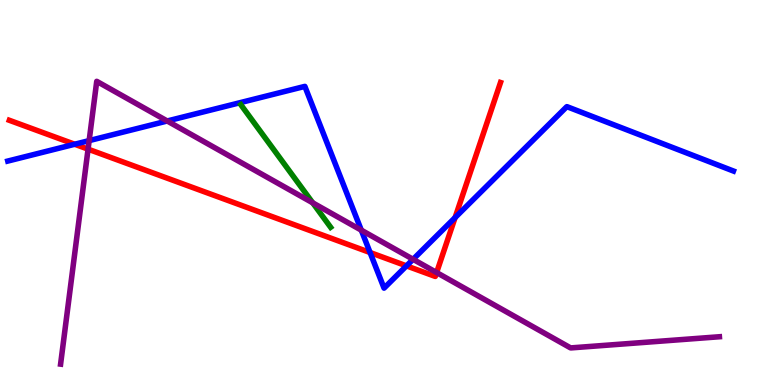[{'lines': ['blue', 'red'], 'intersections': [{'x': 0.964, 'y': 6.25}, {'x': 4.78, 'y': 3.44}, {'x': 5.24, 'y': 3.09}, {'x': 5.87, 'y': 4.35}]}, {'lines': ['green', 'red'], 'intersections': []}, {'lines': ['purple', 'red'], 'intersections': [{'x': 1.14, 'y': 6.13}, {'x': 5.63, 'y': 2.92}]}, {'lines': ['blue', 'green'], 'intersections': []}, {'lines': ['blue', 'purple'], 'intersections': [{'x': 1.15, 'y': 6.35}, {'x': 2.16, 'y': 6.86}, {'x': 4.66, 'y': 4.02}, {'x': 5.33, 'y': 3.26}]}, {'lines': ['green', 'purple'], 'intersections': [{'x': 4.04, 'y': 4.73}]}]